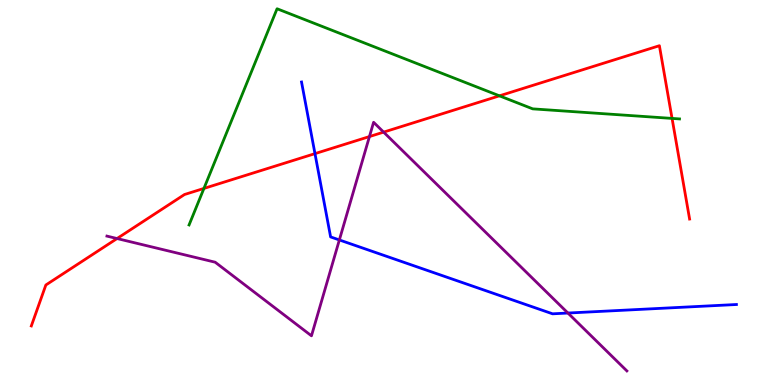[{'lines': ['blue', 'red'], 'intersections': [{'x': 4.06, 'y': 6.01}]}, {'lines': ['green', 'red'], 'intersections': [{'x': 2.63, 'y': 5.11}, {'x': 6.44, 'y': 7.51}, {'x': 8.67, 'y': 6.92}]}, {'lines': ['purple', 'red'], 'intersections': [{'x': 1.51, 'y': 3.8}, {'x': 4.77, 'y': 6.45}, {'x': 4.95, 'y': 6.57}]}, {'lines': ['blue', 'green'], 'intersections': []}, {'lines': ['blue', 'purple'], 'intersections': [{'x': 4.38, 'y': 3.77}, {'x': 7.33, 'y': 1.87}]}, {'lines': ['green', 'purple'], 'intersections': []}]